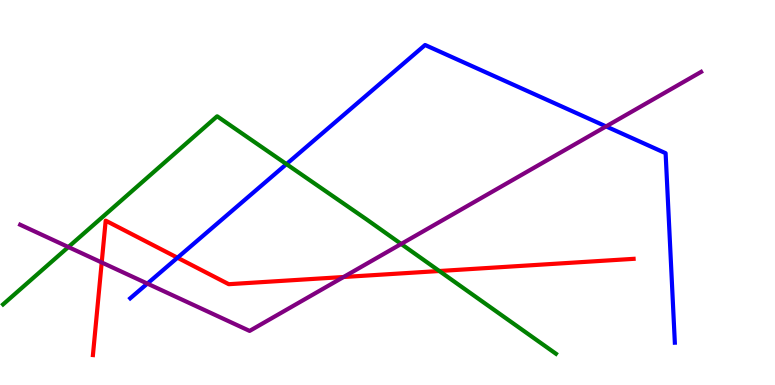[{'lines': ['blue', 'red'], 'intersections': [{'x': 2.29, 'y': 3.31}]}, {'lines': ['green', 'red'], 'intersections': [{'x': 5.67, 'y': 2.96}]}, {'lines': ['purple', 'red'], 'intersections': [{'x': 1.31, 'y': 3.18}, {'x': 4.43, 'y': 2.8}]}, {'lines': ['blue', 'green'], 'intersections': [{'x': 3.7, 'y': 5.74}]}, {'lines': ['blue', 'purple'], 'intersections': [{'x': 1.9, 'y': 2.63}, {'x': 7.82, 'y': 6.72}]}, {'lines': ['green', 'purple'], 'intersections': [{'x': 0.882, 'y': 3.58}, {'x': 5.18, 'y': 3.66}]}]